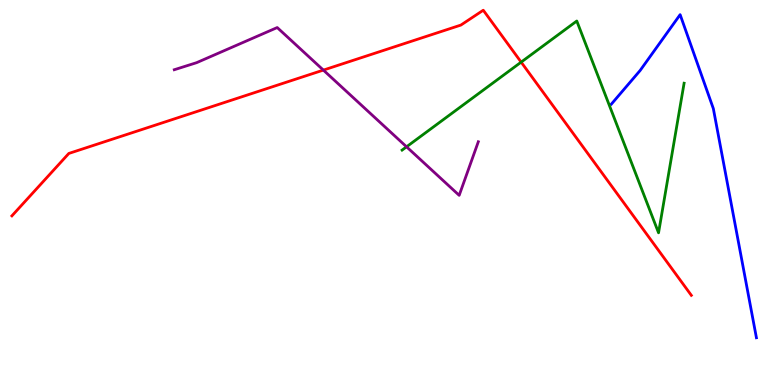[{'lines': ['blue', 'red'], 'intersections': []}, {'lines': ['green', 'red'], 'intersections': [{'x': 6.72, 'y': 8.39}]}, {'lines': ['purple', 'red'], 'intersections': [{'x': 4.17, 'y': 8.18}]}, {'lines': ['blue', 'green'], 'intersections': []}, {'lines': ['blue', 'purple'], 'intersections': []}, {'lines': ['green', 'purple'], 'intersections': [{'x': 5.25, 'y': 6.19}]}]